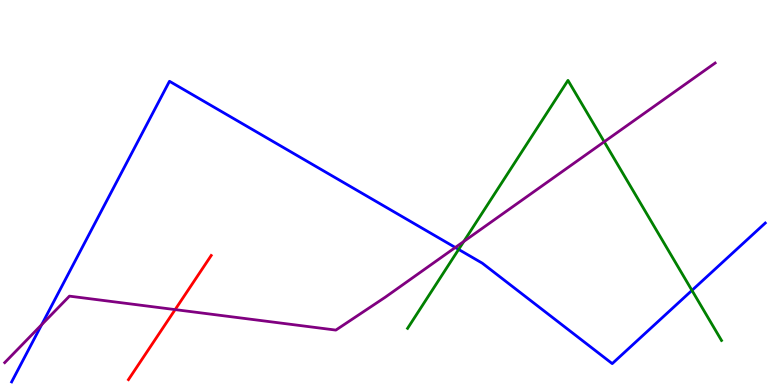[{'lines': ['blue', 'red'], 'intersections': []}, {'lines': ['green', 'red'], 'intersections': []}, {'lines': ['purple', 'red'], 'intersections': [{'x': 2.26, 'y': 1.96}]}, {'lines': ['blue', 'green'], 'intersections': [{'x': 5.92, 'y': 3.52}, {'x': 8.93, 'y': 2.46}]}, {'lines': ['blue', 'purple'], 'intersections': [{'x': 0.538, 'y': 1.57}, {'x': 5.87, 'y': 3.57}]}, {'lines': ['green', 'purple'], 'intersections': [{'x': 5.98, 'y': 3.73}, {'x': 7.8, 'y': 6.32}]}]